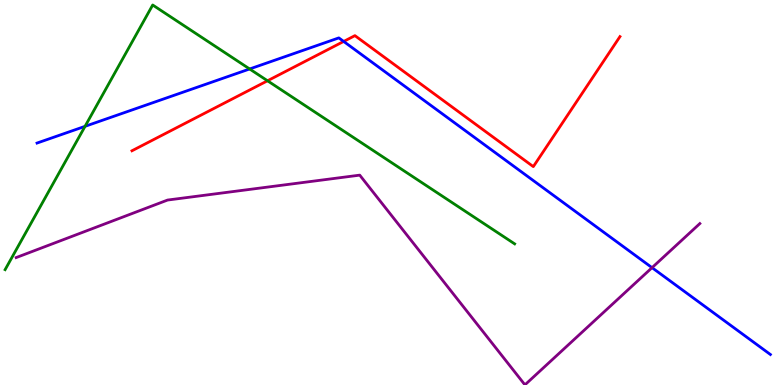[{'lines': ['blue', 'red'], 'intersections': [{'x': 4.43, 'y': 8.92}]}, {'lines': ['green', 'red'], 'intersections': [{'x': 3.45, 'y': 7.9}]}, {'lines': ['purple', 'red'], 'intersections': []}, {'lines': ['blue', 'green'], 'intersections': [{'x': 1.1, 'y': 6.72}, {'x': 3.22, 'y': 8.21}]}, {'lines': ['blue', 'purple'], 'intersections': [{'x': 8.41, 'y': 3.05}]}, {'lines': ['green', 'purple'], 'intersections': []}]